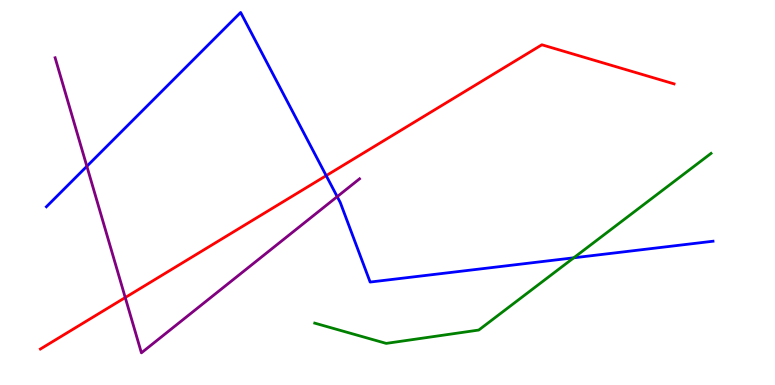[{'lines': ['blue', 'red'], 'intersections': [{'x': 4.21, 'y': 5.44}]}, {'lines': ['green', 'red'], 'intersections': []}, {'lines': ['purple', 'red'], 'intersections': [{'x': 1.62, 'y': 2.27}]}, {'lines': ['blue', 'green'], 'intersections': [{'x': 7.4, 'y': 3.3}]}, {'lines': ['blue', 'purple'], 'intersections': [{'x': 1.12, 'y': 5.68}, {'x': 4.35, 'y': 4.89}]}, {'lines': ['green', 'purple'], 'intersections': []}]